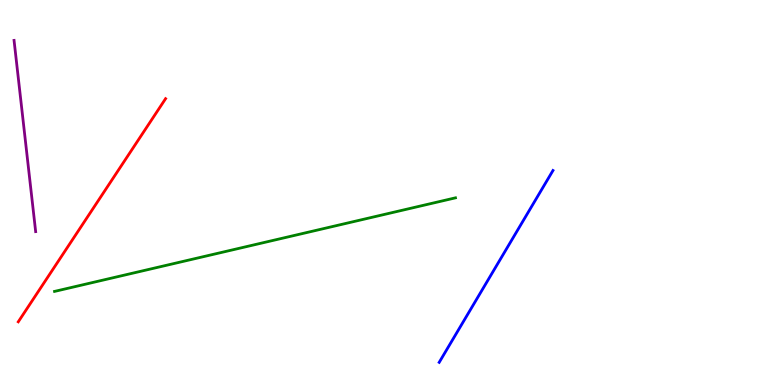[{'lines': ['blue', 'red'], 'intersections': []}, {'lines': ['green', 'red'], 'intersections': []}, {'lines': ['purple', 'red'], 'intersections': []}, {'lines': ['blue', 'green'], 'intersections': []}, {'lines': ['blue', 'purple'], 'intersections': []}, {'lines': ['green', 'purple'], 'intersections': []}]